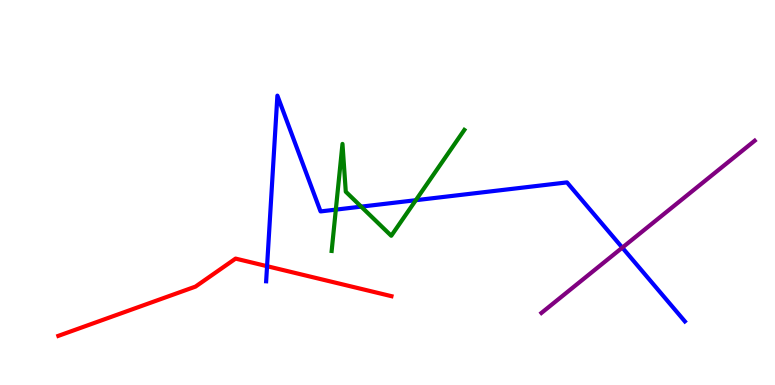[{'lines': ['blue', 'red'], 'intersections': [{'x': 3.45, 'y': 3.09}]}, {'lines': ['green', 'red'], 'intersections': []}, {'lines': ['purple', 'red'], 'intersections': []}, {'lines': ['blue', 'green'], 'intersections': [{'x': 4.33, 'y': 4.56}, {'x': 4.66, 'y': 4.63}, {'x': 5.37, 'y': 4.8}]}, {'lines': ['blue', 'purple'], 'intersections': [{'x': 8.03, 'y': 3.57}]}, {'lines': ['green', 'purple'], 'intersections': []}]